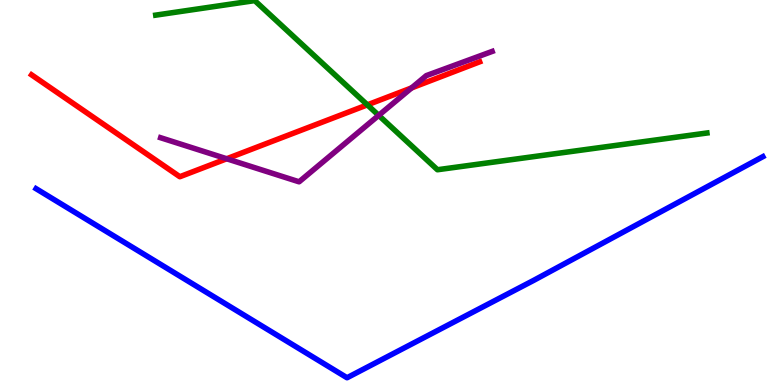[{'lines': ['blue', 'red'], 'intersections': []}, {'lines': ['green', 'red'], 'intersections': [{'x': 4.74, 'y': 7.28}]}, {'lines': ['purple', 'red'], 'intersections': [{'x': 2.93, 'y': 5.88}, {'x': 5.31, 'y': 7.72}]}, {'lines': ['blue', 'green'], 'intersections': []}, {'lines': ['blue', 'purple'], 'intersections': []}, {'lines': ['green', 'purple'], 'intersections': [{'x': 4.89, 'y': 7.0}]}]